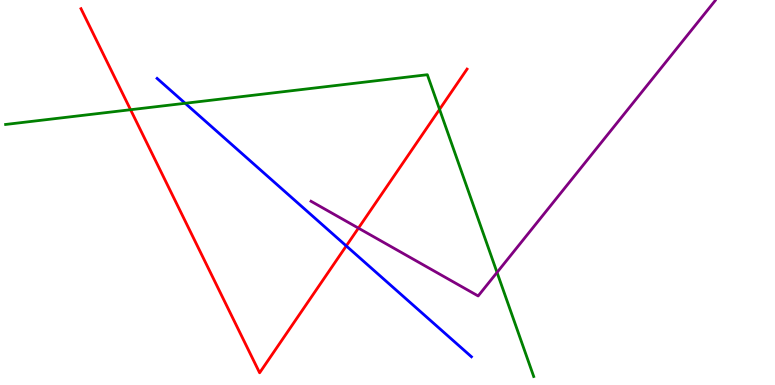[{'lines': ['blue', 'red'], 'intersections': [{'x': 4.47, 'y': 3.61}]}, {'lines': ['green', 'red'], 'intersections': [{'x': 1.68, 'y': 7.15}, {'x': 5.67, 'y': 7.16}]}, {'lines': ['purple', 'red'], 'intersections': [{'x': 4.62, 'y': 4.07}]}, {'lines': ['blue', 'green'], 'intersections': [{'x': 2.39, 'y': 7.32}]}, {'lines': ['blue', 'purple'], 'intersections': []}, {'lines': ['green', 'purple'], 'intersections': [{'x': 6.41, 'y': 2.92}]}]